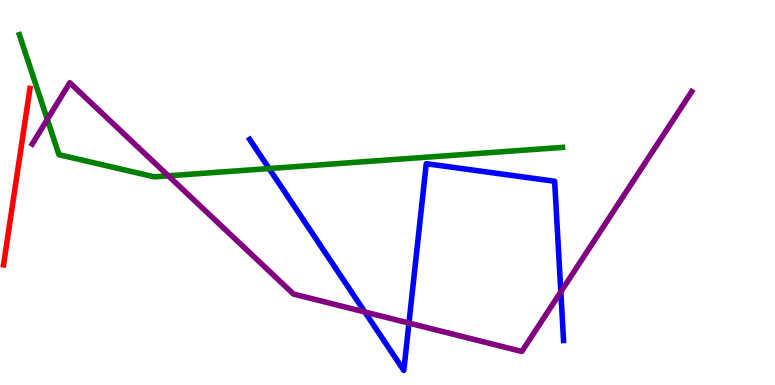[{'lines': ['blue', 'red'], 'intersections': []}, {'lines': ['green', 'red'], 'intersections': []}, {'lines': ['purple', 'red'], 'intersections': []}, {'lines': ['blue', 'green'], 'intersections': [{'x': 3.47, 'y': 5.62}]}, {'lines': ['blue', 'purple'], 'intersections': [{'x': 4.71, 'y': 1.9}, {'x': 5.28, 'y': 1.61}, {'x': 7.24, 'y': 2.42}]}, {'lines': ['green', 'purple'], 'intersections': [{'x': 0.61, 'y': 6.9}, {'x': 2.17, 'y': 5.43}]}]